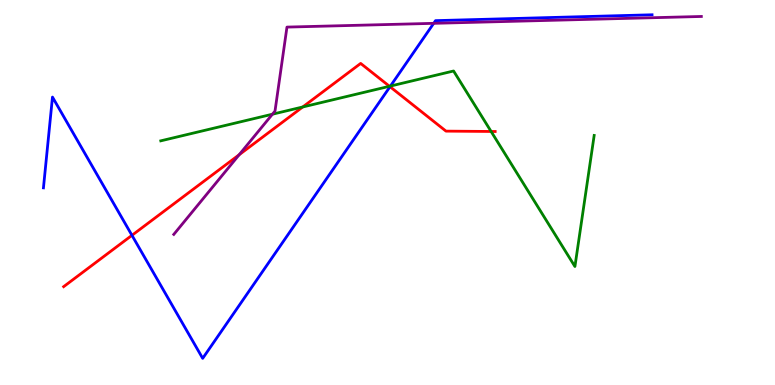[{'lines': ['blue', 'red'], 'intersections': [{'x': 1.7, 'y': 3.89}, {'x': 5.03, 'y': 7.75}]}, {'lines': ['green', 'red'], 'intersections': [{'x': 3.91, 'y': 7.22}, {'x': 5.03, 'y': 7.76}, {'x': 6.34, 'y': 6.59}]}, {'lines': ['purple', 'red'], 'intersections': [{'x': 3.09, 'y': 5.98}]}, {'lines': ['blue', 'green'], 'intersections': [{'x': 5.04, 'y': 7.76}]}, {'lines': ['blue', 'purple'], 'intersections': [{'x': 5.6, 'y': 9.39}]}, {'lines': ['green', 'purple'], 'intersections': [{'x': 3.52, 'y': 7.03}]}]